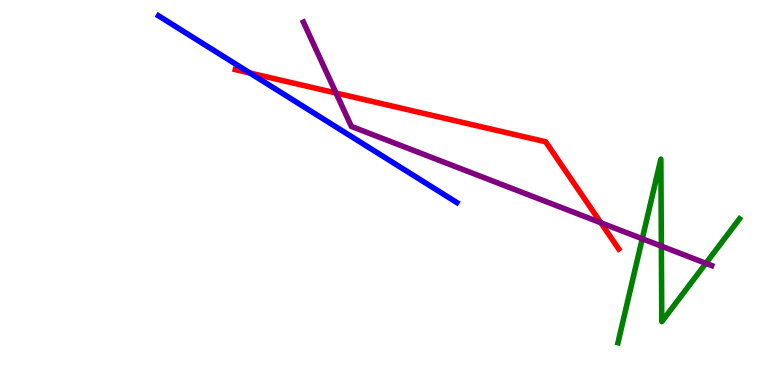[{'lines': ['blue', 'red'], 'intersections': [{'x': 3.22, 'y': 8.1}]}, {'lines': ['green', 'red'], 'intersections': []}, {'lines': ['purple', 'red'], 'intersections': [{'x': 4.34, 'y': 7.58}, {'x': 7.75, 'y': 4.21}]}, {'lines': ['blue', 'green'], 'intersections': []}, {'lines': ['blue', 'purple'], 'intersections': []}, {'lines': ['green', 'purple'], 'intersections': [{'x': 8.29, 'y': 3.8}, {'x': 8.53, 'y': 3.61}, {'x': 9.11, 'y': 3.16}]}]